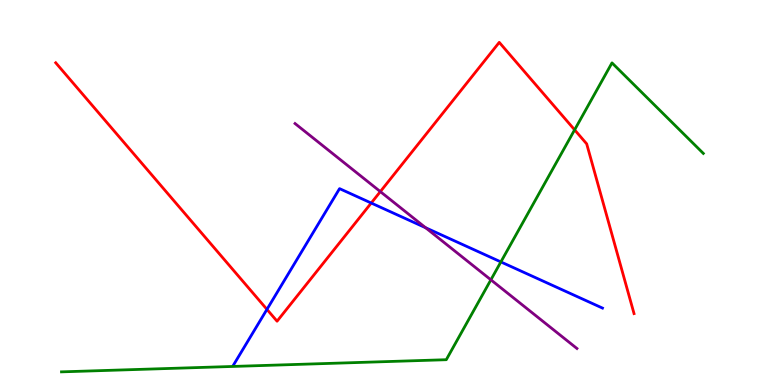[{'lines': ['blue', 'red'], 'intersections': [{'x': 3.44, 'y': 1.96}, {'x': 4.79, 'y': 4.73}]}, {'lines': ['green', 'red'], 'intersections': [{'x': 7.41, 'y': 6.63}]}, {'lines': ['purple', 'red'], 'intersections': [{'x': 4.91, 'y': 5.02}]}, {'lines': ['blue', 'green'], 'intersections': [{'x': 6.46, 'y': 3.2}]}, {'lines': ['blue', 'purple'], 'intersections': [{'x': 5.49, 'y': 4.09}]}, {'lines': ['green', 'purple'], 'intersections': [{'x': 6.33, 'y': 2.73}]}]